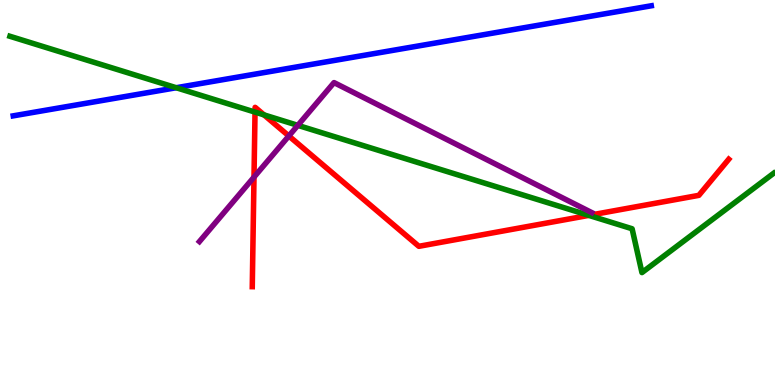[{'lines': ['blue', 'red'], 'intersections': []}, {'lines': ['green', 'red'], 'intersections': [{'x': 3.29, 'y': 7.09}, {'x': 3.41, 'y': 7.02}, {'x': 7.6, 'y': 4.41}]}, {'lines': ['purple', 'red'], 'intersections': [{'x': 3.28, 'y': 5.4}, {'x': 3.73, 'y': 6.47}]}, {'lines': ['blue', 'green'], 'intersections': [{'x': 2.27, 'y': 7.72}]}, {'lines': ['blue', 'purple'], 'intersections': []}, {'lines': ['green', 'purple'], 'intersections': [{'x': 3.84, 'y': 6.74}]}]